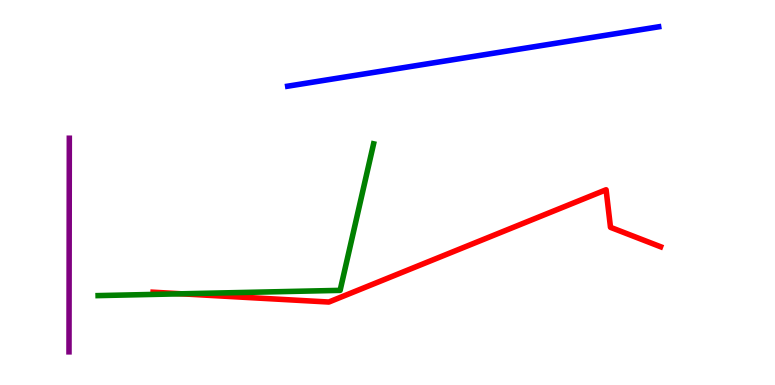[{'lines': ['blue', 'red'], 'intersections': []}, {'lines': ['green', 'red'], 'intersections': [{'x': 2.34, 'y': 2.37}]}, {'lines': ['purple', 'red'], 'intersections': []}, {'lines': ['blue', 'green'], 'intersections': []}, {'lines': ['blue', 'purple'], 'intersections': []}, {'lines': ['green', 'purple'], 'intersections': []}]